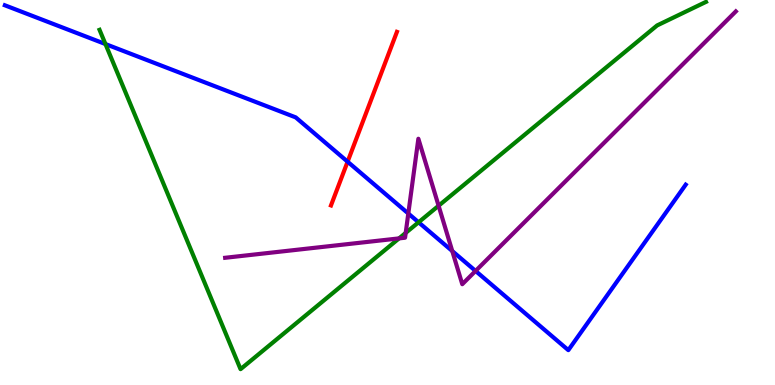[{'lines': ['blue', 'red'], 'intersections': [{'x': 4.49, 'y': 5.8}]}, {'lines': ['green', 'red'], 'intersections': []}, {'lines': ['purple', 'red'], 'intersections': []}, {'lines': ['blue', 'green'], 'intersections': [{'x': 1.36, 'y': 8.86}, {'x': 5.4, 'y': 4.23}]}, {'lines': ['blue', 'purple'], 'intersections': [{'x': 5.27, 'y': 4.45}, {'x': 5.84, 'y': 3.48}, {'x': 6.14, 'y': 2.96}]}, {'lines': ['green', 'purple'], 'intersections': [{'x': 5.15, 'y': 3.81}, {'x': 5.23, 'y': 3.95}, {'x': 5.66, 'y': 4.66}]}]